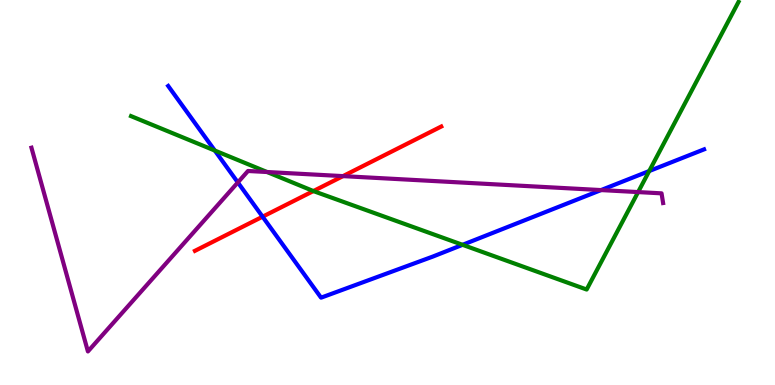[{'lines': ['blue', 'red'], 'intersections': [{'x': 3.39, 'y': 4.37}]}, {'lines': ['green', 'red'], 'intersections': [{'x': 4.04, 'y': 5.04}]}, {'lines': ['purple', 'red'], 'intersections': [{'x': 4.43, 'y': 5.43}]}, {'lines': ['blue', 'green'], 'intersections': [{'x': 2.77, 'y': 6.09}, {'x': 5.97, 'y': 3.64}, {'x': 8.38, 'y': 5.56}]}, {'lines': ['blue', 'purple'], 'intersections': [{'x': 3.07, 'y': 5.26}, {'x': 7.76, 'y': 5.06}]}, {'lines': ['green', 'purple'], 'intersections': [{'x': 3.45, 'y': 5.53}, {'x': 8.23, 'y': 5.01}]}]